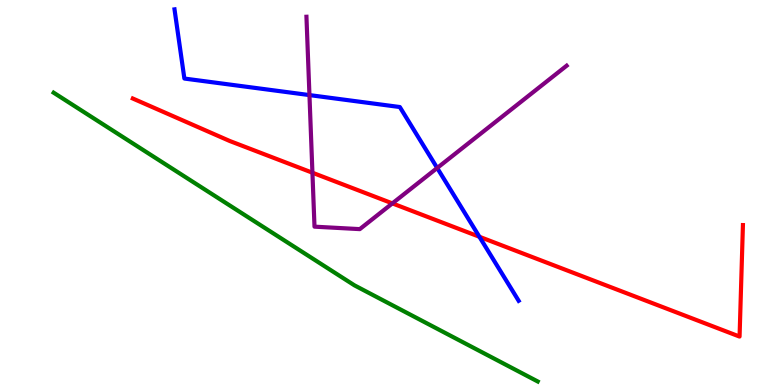[{'lines': ['blue', 'red'], 'intersections': [{'x': 6.19, 'y': 3.85}]}, {'lines': ['green', 'red'], 'intersections': []}, {'lines': ['purple', 'red'], 'intersections': [{'x': 4.03, 'y': 5.51}, {'x': 5.06, 'y': 4.72}]}, {'lines': ['blue', 'green'], 'intersections': []}, {'lines': ['blue', 'purple'], 'intersections': [{'x': 3.99, 'y': 7.53}, {'x': 5.64, 'y': 5.64}]}, {'lines': ['green', 'purple'], 'intersections': []}]